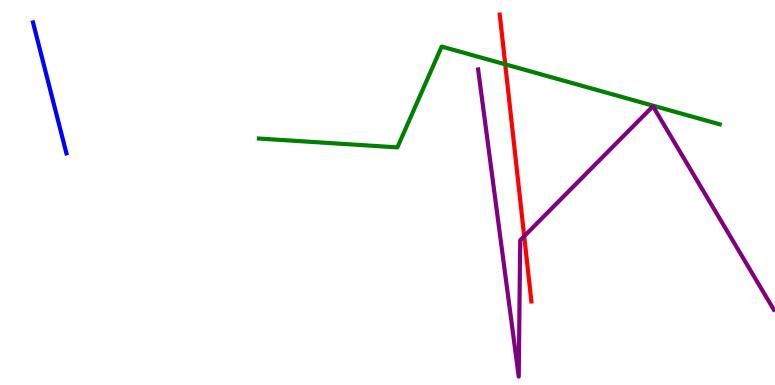[{'lines': ['blue', 'red'], 'intersections': []}, {'lines': ['green', 'red'], 'intersections': [{'x': 6.52, 'y': 8.33}]}, {'lines': ['purple', 'red'], 'intersections': [{'x': 6.76, 'y': 3.86}]}, {'lines': ['blue', 'green'], 'intersections': []}, {'lines': ['blue', 'purple'], 'intersections': []}, {'lines': ['green', 'purple'], 'intersections': []}]